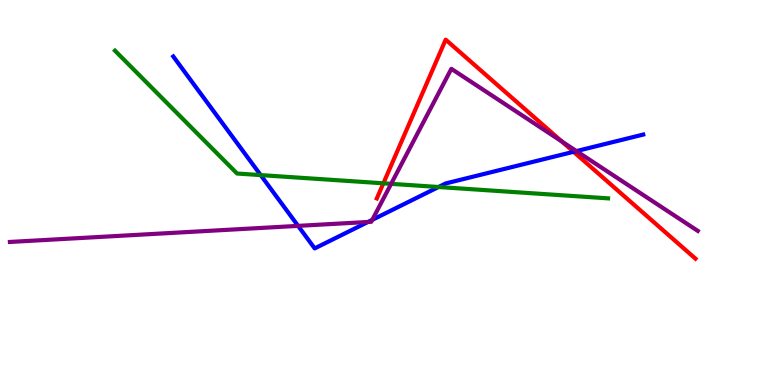[{'lines': ['blue', 'red'], 'intersections': [{'x': 7.4, 'y': 6.06}]}, {'lines': ['green', 'red'], 'intersections': [{'x': 4.95, 'y': 5.24}]}, {'lines': ['purple', 'red'], 'intersections': [{'x': 7.25, 'y': 6.33}]}, {'lines': ['blue', 'green'], 'intersections': [{'x': 3.36, 'y': 5.45}, {'x': 5.66, 'y': 5.14}]}, {'lines': ['blue', 'purple'], 'intersections': [{'x': 3.85, 'y': 4.13}, {'x': 4.75, 'y': 4.23}, {'x': 4.8, 'y': 4.29}, {'x': 7.44, 'y': 6.08}]}, {'lines': ['green', 'purple'], 'intersections': [{'x': 5.05, 'y': 5.23}]}]